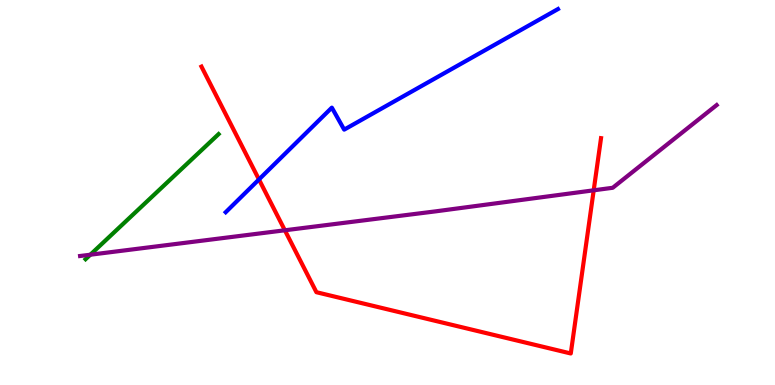[{'lines': ['blue', 'red'], 'intersections': [{'x': 3.34, 'y': 5.34}]}, {'lines': ['green', 'red'], 'intersections': []}, {'lines': ['purple', 'red'], 'intersections': [{'x': 3.68, 'y': 4.02}, {'x': 7.66, 'y': 5.06}]}, {'lines': ['blue', 'green'], 'intersections': []}, {'lines': ['blue', 'purple'], 'intersections': []}, {'lines': ['green', 'purple'], 'intersections': [{'x': 1.17, 'y': 3.38}]}]